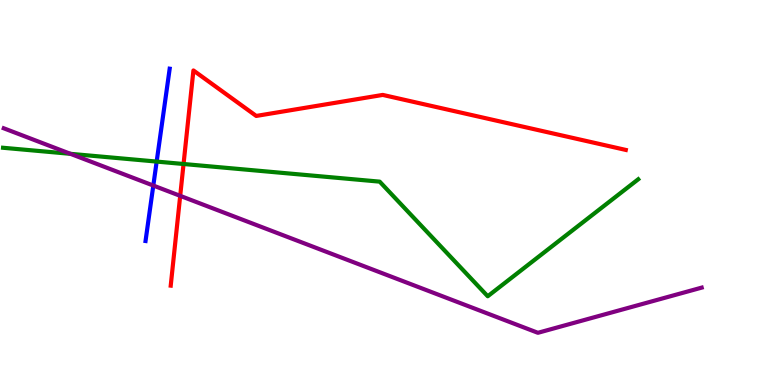[{'lines': ['blue', 'red'], 'intersections': []}, {'lines': ['green', 'red'], 'intersections': [{'x': 2.37, 'y': 5.74}]}, {'lines': ['purple', 'red'], 'intersections': [{'x': 2.33, 'y': 4.91}]}, {'lines': ['blue', 'green'], 'intersections': [{'x': 2.02, 'y': 5.8}]}, {'lines': ['blue', 'purple'], 'intersections': [{'x': 1.98, 'y': 5.18}]}, {'lines': ['green', 'purple'], 'intersections': [{'x': 0.909, 'y': 6.0}]}]